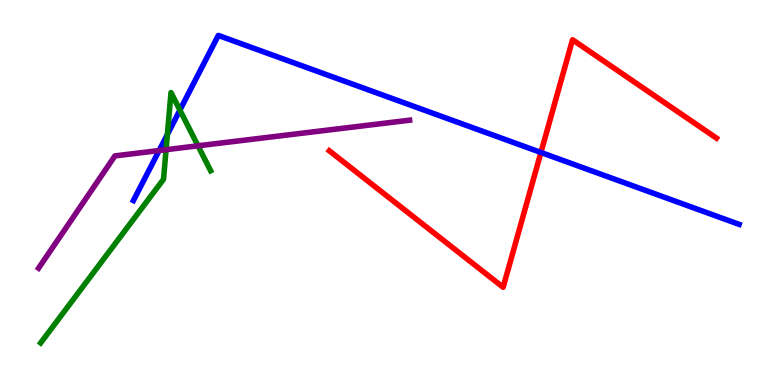[{'lines': ['blue', 'red'], 'intersections': [{'x': 6.98, 'y': 6.04}]}, {'lines': ['green', 'red'], 'intersections': []}, {'lines': ['purple', 'red'], 'intersections': []}, {'lines': ['blue', 'green'], 'intersections': [{'x': 2.16, 'y': 6.51}, {'x': 2.32, 'y': 7.14}]}, {'lines': ['blue', 'purple'], 'intersections': [{'x': 2.05, 'y': 6.09}]}, {'lines': ['green', 'purple'], 'intersections': [{'x': 2.14, 'y': 6.11}, {'x': 2.55, 'y': 6.21}]}]